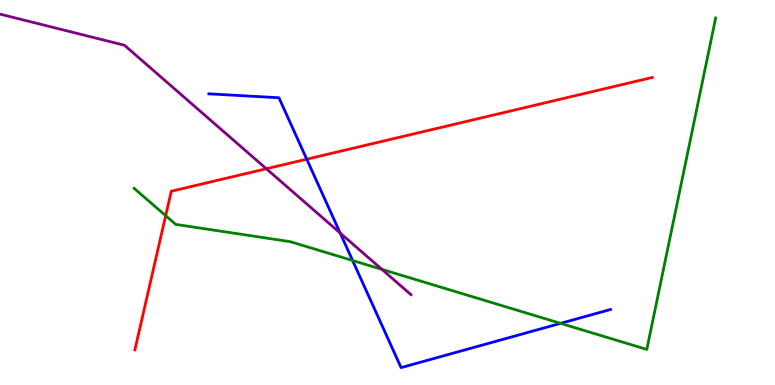[{'lines': ['blue', 'red'], 'intersections': [{'x': 3.96, 'y': 5.87}]}, {'lines': ['green', 'red'], 'intersections': [{'x': 2.14, 'y': 4.4}]}, {'lines': ['purple', 'red'], 'intersections': [{'x': 3.44, 'y': 5.62}]}, {'lines': ['blue', 'green'], 'intersections': [{'x': 4.55, 'y': 3.23}, {'x': 7.23, 'y': 1.6}]}, {'lines': ['blue', 'purple'], 'intersections': [{'x': 4.39, 'y': 3.95}]}, {'lines': ['green', 'purple'], 'intersections': [{'x': 4.93, 'y': 3.0}]}]